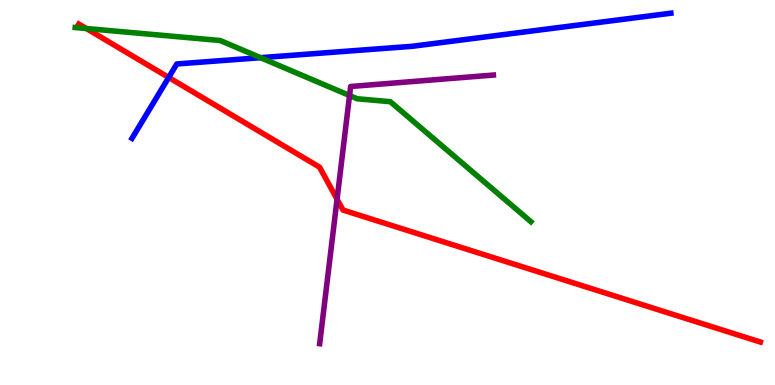[{'lines': ['blue', 'red'], 'intersections': [{'x': 2.18, 'y': 7.99}]}, {'lines': ['green', 'red'], 'intersections': [{'x': 1.11, 'y': 9.26}]}, {'lines': ['purple', 'red'], 'intersections': [{'x': 4.35, 'y': 4.83}]}, {'lines': ['blue', 'green'], 'intersections': [{'x': 3.36, 'y': 8.5}]}, {'lines': ['blue', 'purple'], 'intersections': []}, {'lines': ['green', 'purple'], 'intersections': [{'x': 4.51, 'y': 7.52}]}]